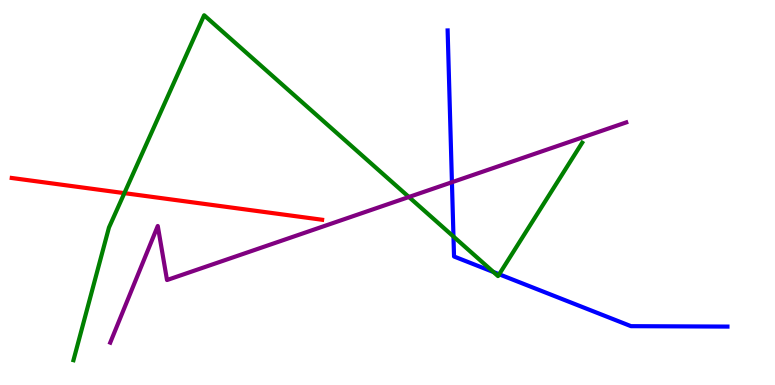[{'lines': ['blue', 'red'], 'intersections': []}, {'lines': ['green', 'red'], 'intersections': [{'x': 1.6, 'y': 4.98}]}, {'lines': ['purple', 'red'], 'intersections': []}, {'lines': ['blue', 'green'], 'intersections': [{'x': 5.85, 'y': 3.86}, {'x': 6.37, 'y': 2.94}, {'x': 6.44, 'y': 2.88}]}, {'lines': ['blue', 'purple'], 'intersections': [{'x': 5.83, 'y': 5.27}]}, {'lines': ['green', 'purple'], 'intersections': [{'x': 5.28, 'y': 4.88}]}]